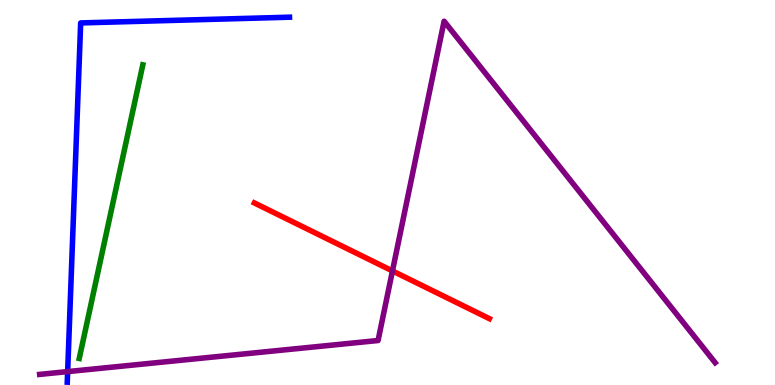[{'lines': ['blue', 'red'], 'intersections': []}, {'lines': ['green', 'red'], 'intersections': []}, {'lines': ['purple', 'red'], 'intersections': [{'x': 5.06, 'y': 2.96}]}, {'lines': ['blue', 'green'], 'intersections': []}, {'lines': ['blue', 'purple'], 'intersections': [{'x': 0.873, 'y': 0.348}]}, {'lines': ['green', 'purple'], 'intersections': []}]